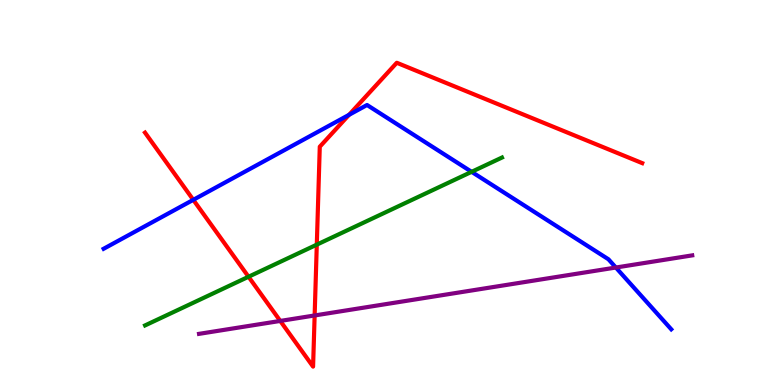[{'lines': ['blue', 'red'], 'intersections': [{'x': 2.49, 'y': 4.81}, {'x': 4.5, 'y': 7.02}]}, {'lines': ['green', 'red'], 'intersections': [{'x': 3.21, 'y': 2.81}, {'x': 4.09, 'y': 3.65}]}, {'lines': ['purple', 'red'], 'intersections': [{'x': 3.62, 'y': 1.66}, {'x': 4.06, 'y': 1.81}]}, {'lines': ['blue', 'green'], 'intersections': [{'x': 6.09, 'y': 5.54}]}, {'lines': ['blue', 'purple'], 'intersections': [{'x': 7.95, 'y': 3.05}]}, {'lines': ['green', 'purple'], 'intersections': []}]